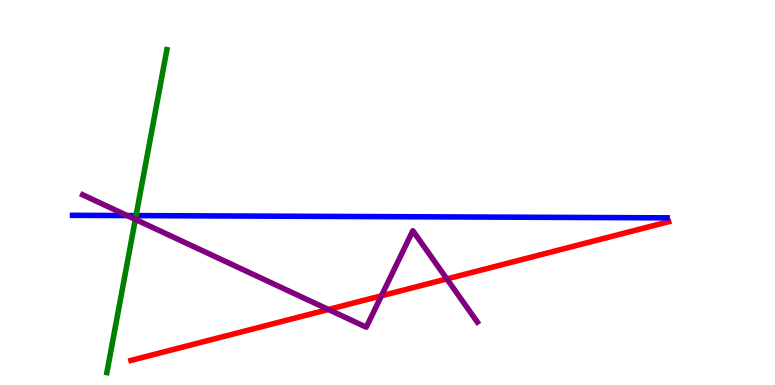[{'lines': ['blue', 'red'], 'intersections': []}, {'lines': ['green', 'red'], 'intersections': []}, {'lines': ['purple', 'red'], 'intersections': [{'x': 4.24, 'y': 1.96}, {'x': 4.92, 'y': 2.32}, {'x': 5.77, 'y': 2.76}]}, {'lines': ['blue', 'green'], 'intersections': [{'x': 1.76, 'y': 4.4}]}, {'lines': ['blue', 'purple'], 'intersections': [{'x': 1.64, 'y': 4.4}]}, {'lines': ['green', 'purple'], 'intersections': [{'x': 1.75, 'y': 4.3}]}]